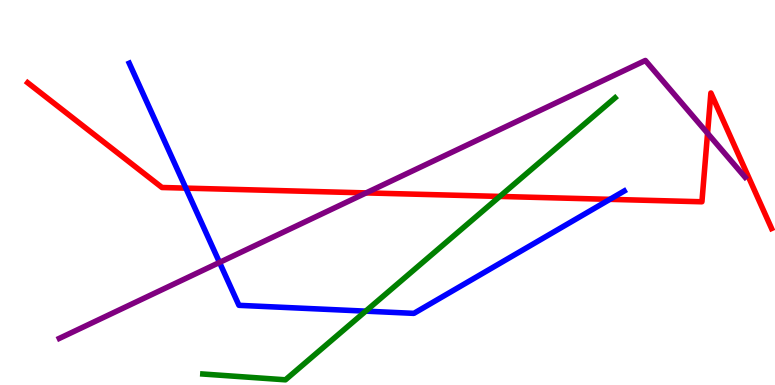[{'lines': ['blue', 'red'], 'intersections': [{'x': 2.4, 'y': 5.11}, {'x': 7.87, 'y': 4.82}]}, {'lines': ['green', 'red'], 'intersections': [{'x': 6.45, 'y': 4.9}]}, {'lines': ['purple', 'red'], 'intersections': [{'x': 4.72, 'y': 4.99}, {'x': 9.13, 'y': 6.54}]}, {'lines': ['blue', 'green'], 'intersections': [{'x': 4.72, 'y': 1.92}]}, {'lines': ['blue', 'purple'], 'intersections': [{'x': 2.83, 'y': 3.18}]}, {'lines': ['green', 'purple'], 'intersections': []}]